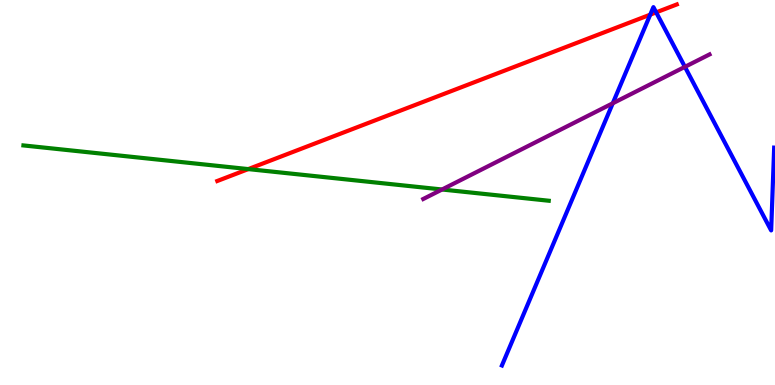[{'lines': ['blue', 'red'], 'intersections': [{'x': 8.39, 'y': 9.62}, {'x': 8.47, 'y': 9.68}]}, {'lines': ['green', 'red'], 'intersections': [{'x': 3.2, 'y': 5.61}]}, {'lines': ['purple', 'red'], 'intersections': []}, {'lines': ['blue', 'green'], 'intersections': []}, {'lines': ['blue', 'purple'], 'intersections': [{'x': 7.91, 'y': 7.32}, {'x': 8.84, 'y': 8.26}]}, {'lines': ['green', 'purple'], 'intersections': [{'x': 5.7, 'y': 5.08}]}]